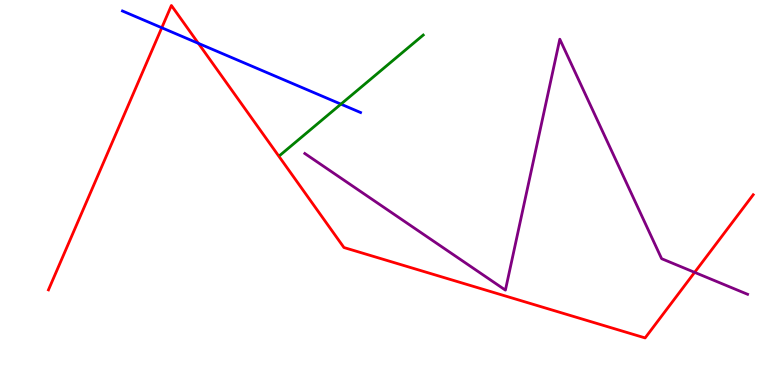[{'lines': ['blue', 'red'], 'intersections': [{'x': 2.09, 'y': 9.28}, {'x': 2.56, 'y': 8.87}]}, {'lines': ['green', 'red'], 'intersections': []}, {'lines': ['purple', 'red'], 'intersections': [{'x': 8.96, 'y': 2.93}]}, {'lines': ['blue', 'green'], 'intersections': [{'x': 4.4, 'y': 7.3}]}, {'lines': ['blue', 'purple'], 'intersections': []}, {'lines': ['green', 'purple'], 'intersections': []}]